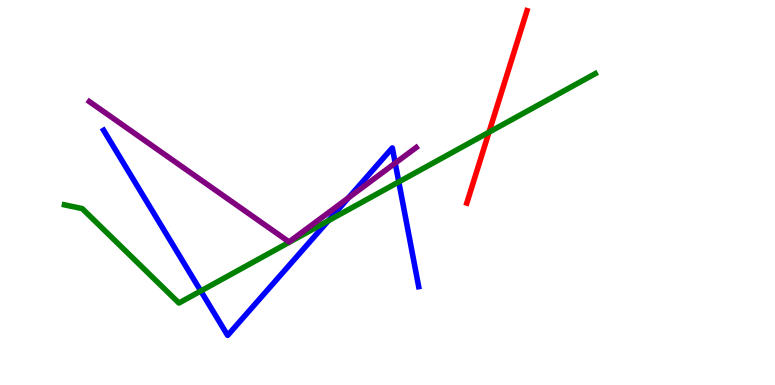[{'lines': ['blue', 'red'], 'intersections': []}, {'lines': ['green', 'red'], 'intersections': [{'x': 6.31, 'y': 6.57}]}, {'lines': ['purple', 'red'], 'intersections': []}, {'lines': ['blue', 'green'], 'intersections': [{'x': 2.59, 'y': 2.44}, {'x': 4.24, 'y': 4.27}, {'x': 5.15, 'y': 5.28}]}, {'lines': ['blue', 'purple'], 'intersections': [{'x': 4.5, 'y': 4.86}, {'x': 5.1, 'y': 5.76}]}, {'lines': ['green', 'purple'], 'intersections': []}]